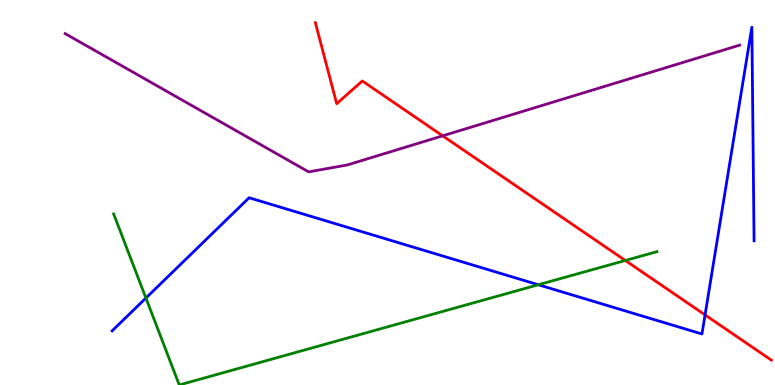[{'lines': ['blue', 'red'], 'intersections': [{'x': 9.1, 'y': 1.82}]}, {'lines': ['green', 'red'], 'intersections': [{'x': 8.07, 'y': 3.23}]}, {'lines': ['purple', 'red'], 'intersections': [{'x': 5.71, 'y': 6.47}]}, {'lines': ['blue', 'green'], 'intersections': [{'x': 1.88, 'y': 2.26}, {'x': 6.95, 'y': 2.6}]}, {'lines': ['blue', 'purple'], 'intersections': []}, {'lines': ['green', 'purple'], 'intersections': []}]